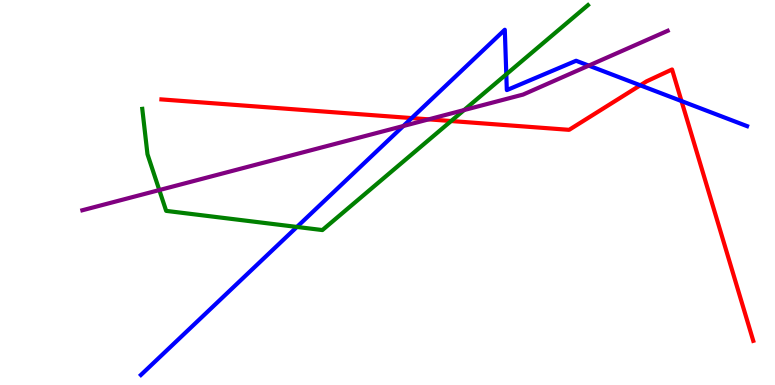[{'lines': ['blue', 'red'], 'intersections': [{'x': 5.31, 'y': 6.93}, {'x': 8.26, 'y': 7.78}, {'x': 8.79, 'y': 7.37}]}, {'lines': ['green', 'red'], 'intersections': [{'x': 5.82, 'y': 6.86}]}, {'lines': ['purple', 'red'], 'intersections': [{'x': 5.53, 'y': 6.9}]}, {'lines': ['blue', 'green'], 'intersections': [{'x': 3.83, 'y': 4.11}, {'x': 6.53, 'y': 8.07}]}, {'lines': ['blue', 'purple'], 'intersections': [{'x': 5.2, 'y': 6.73}, {'x': 7.6, 'y': 8.3}]}, {'lines': ['green', 'purple'], 'intersections': [{'x': 2.06, 'y': 5.06}, {'x': 5.99, 'y': 7.14}]}]